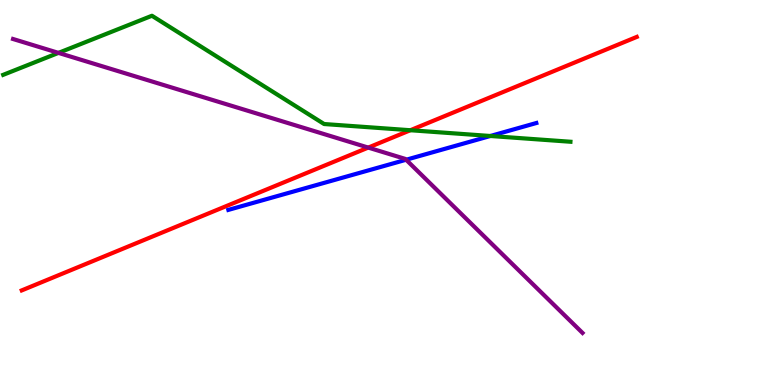[{'lines': ['blue', 'red'], 'intersections': []}, {'lines': ['green', 'red'], 'intersections': [{'x': 5.29, 'y': 6.62}]}, {'lines': ['purple', 'red'], 'intersections': [{'x': 4.75, 'y': 6.17}]}, {'lines': ['blue', 'green'], 'intersections': [{'x': 6.33, 'y': 6.47}]}, {'lines': ['blue', 'purple'], 'intersections': [{'x': 5.24, 'y': 5.85}]}, {'lines': ['green', 'purple'], 'intersections': [{'x': 0.754, 'y': 8.63}]}]